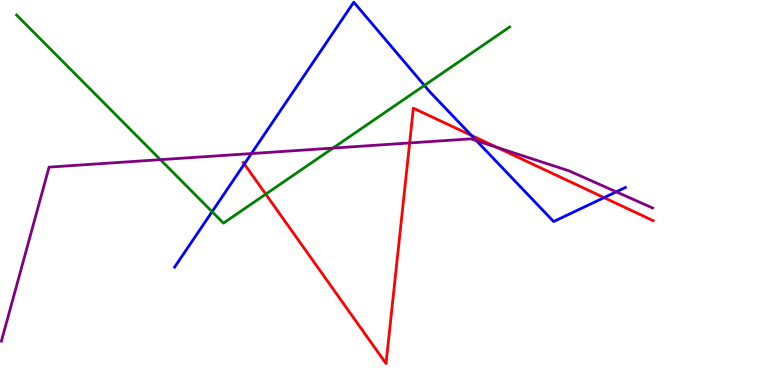[{'lines': ['blue', 'red'], 'intersections': [{'x': 3.15, 'y': 5.74}, {'x': 6.08, 'y': 6.48}, {'x': 7.79, 'y': 4.87}]}, {'lines': ['green', 'red'], 'intersections': [{'x': 3.43, 'y': 4.96}]}, {'lines': ['purple', 'red'], 'intersections': [{'x': 5.29, 'y': 6.29}, {'x': 6.41, 'y': 6.17}]}, {'lines': ['blue', 'green'], 'intersections': [{'x': 2.74, 'y': 4.5}, {'x': 5.48, 'y': 7.78}]}, {'lines': ['blue', 'purple'], 'intersections': [{'x': 3.24, 'y': 6.01}, {'x': 6.15, 'y': 6.34}, {'x': 7.95, 'y': 5.02}]}, {'lines': ['green', 'purple'], 'intersections': [{'x': 2.07, 'y': 5.85}, {'x': 4.3, 'y': 6.15}]}]